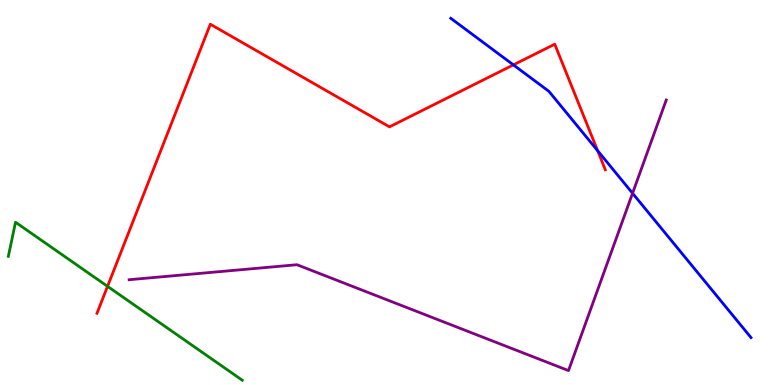[{'lines': ['blue', 'red'], 'intersections': [{'x': 6.62, 'y': 8.31}, {'x': 7.71, 'y': 6.09}]}, {'lines': ['green', 'red'], 'intersections': [{'x': 1.39, 'y': 2.56}]}, {'lines': ['purple', 'red'], 'intersections': []}, {'lines': ['blue', 'green'], 'intersections': []}, {'lines': ['blue', 'purple'], 'intersections': [{'x': 8.16, 'y': 4.98}]}, {'lines': ['green', 'purple'], 'intersections': []}]